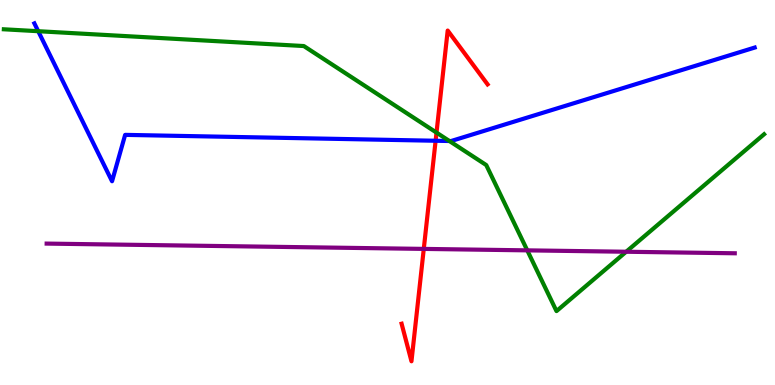[{'lines': ['blue', 'red'], 'intersections': [{'x': 5.62, 'y': 6.34}]}, {'lines': ['green', 'red'], 'intersections': [{'x': 5.63, 'y': 6.56}]}, {'lines': ['purple', 'red'], 'intersections': [{'x': 5.47, 'y': 3.53}]}, {'lines': ['blue', 'green'], 'intersections': [{'x': 0.493, 'y': 9.19}, {'x': 5.8, 'y': 6.34}]}, {'lines': ['blue', 'purple'], 'intersections': []}, {'lines': ['green', 'purple'], 'intersections': [{'x': 6.8, 'y': 3.5}, {'x': 8.08, 'y': 3.46}]}]